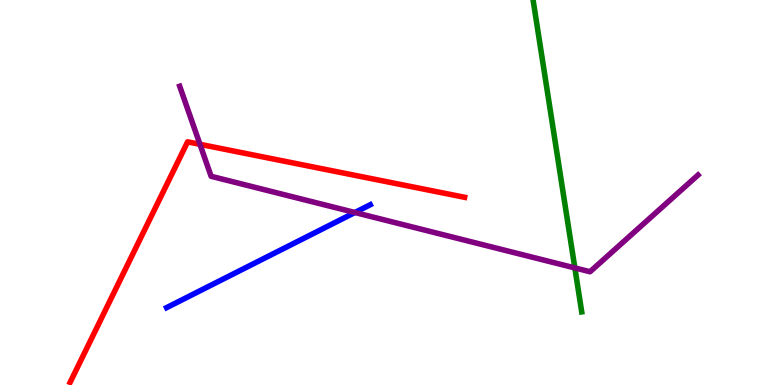[{'lines': ['blue', 'red'], 'intersections': []}, {'lines': ['green', 'red'], 'intersections': []}, {'lines': ['purple', 'red'], 'intersections': [{'x': 2.58, 'y': 6.25}]}, {'lines': ['blue', 'green'], 'intersections': []}, {'lines': ['blue', 'purple'], 'intersections': [{'x': 4.58, 'y': 4.48}]}, {'lines': ['green', 'purple'], 'intersections': [{'x': 7.42, 'y': 3.04}]}]